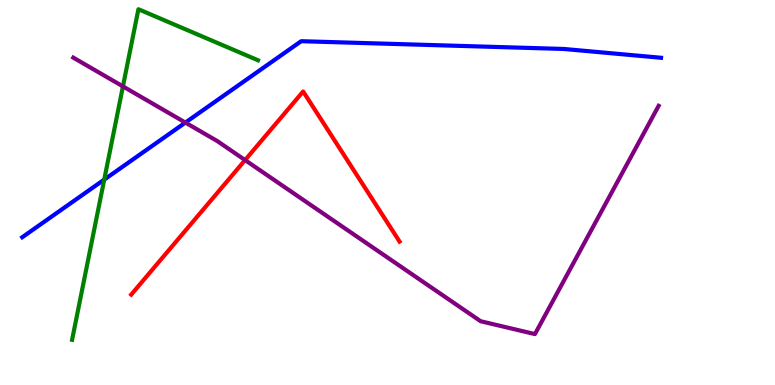[{'lines': ['blue', 'red'], 'intersections': []}, {'lines': ['green', 'red'], 'intersections': []}, {'lines': ['purple', 'red'], 'intersections': [{'x': 3.16, 'y': 5.84}]}, {'lines': ['blue', 'green'], 'intersections': [{'x': 1.34, 'y': 5.33}]}, {'lines': ['blue', 'purple'], 'intersections': [{'x': 2.39, 'y': 6.82}]}, {'lines': ['green', 'purple'], 'intersections': [{'x': 1.59, 'y': 7.76}]}]